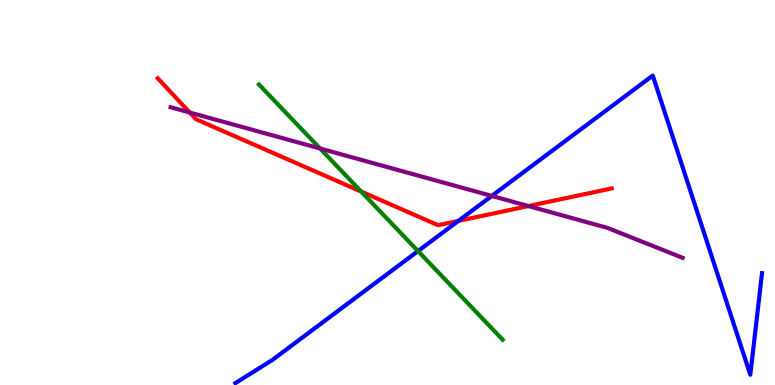[{'lines': ['blue', 'red'], 'intersections': [{'x': 5.91, 'y': 4.26}]}, {'lines': ['green', 'red'], 'intersections': [{'x': 4.66, 'y': 5.03}]}, {'lines': ['purple', 'red'], 'intersections': [{'x': 2.45, 'y': 7.08}, {'x': 6.82, 'y': 4.65}]}, {'lines': ['blue', 'green'], 'intersections': [{'x': 5.39, 'y': 3.48}]}, {'lines': ['blue', 'purple'], 'intersections': [{'x': 6.35, 'y': 4.91}]}, {'lines': ['green', 'purple'], 'intersections': [{'x': 4.13, 'y': 6.14}]}]